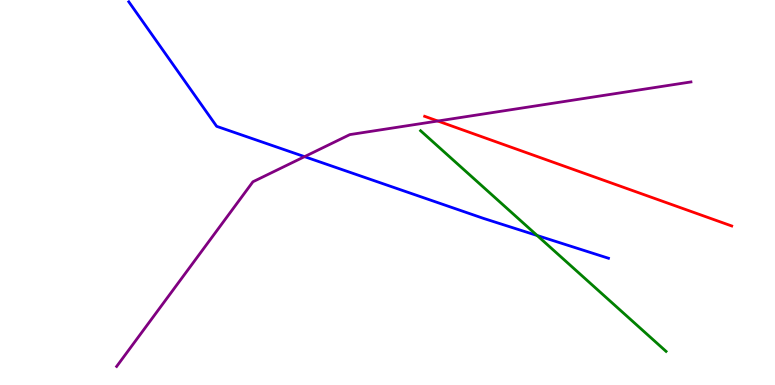[{'lines': ['blue', 'red'], 'intersections': []}, {'lines': ['green', 'red'], 'intersections': []}, {'lines': ['purple', 'red'], 'intersections': [{'x': 5.65, 'y': 6.86}]}, {'lines': ['blue', 'green'], 'intersections': [{'x': 6.93, 'y': 3.88}]}, {'lines': ['blue', 'purple'], 'intersections': [{'x': 3.93, 'y': 5.93}]}, {'lines': ['green', 'purple'], 'intersections': []}]